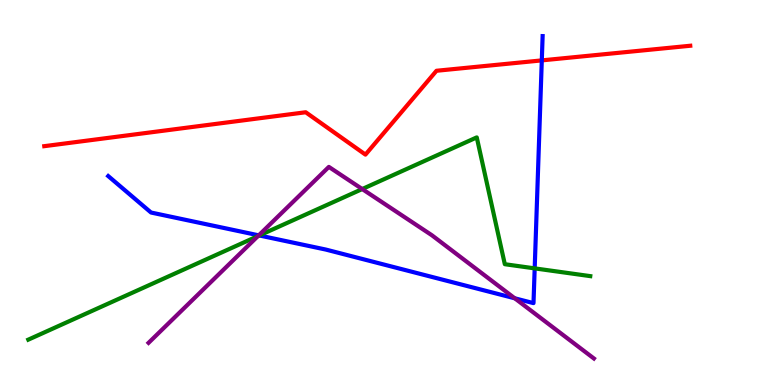[{'lines': ['blue', 'red'], 'intersections': [{'x': 6.99, 'y': 8.43}]}, {'lines': ['green', 'red'], 'intersections': []}, {'lines': ['purple', 'red'], 'intersections': []}, {'lines': ['blue', 'green'], 'intersections': [{'x': 3.35, 'y': 3.88}, {'x': 6.9, 'y': 3.03}]}, {'lines': ['blue', 'purple'], 'intersections': [{'x': 3.34, 'y': 3.89}, {'x': 6.64, 'y': 2.25}]}, {'lines': ['green', 'purple'], 'intersections': [{'x': 3.33, 'y': 3.87}, {'x': 4.67, 'y': 5.09}]}]